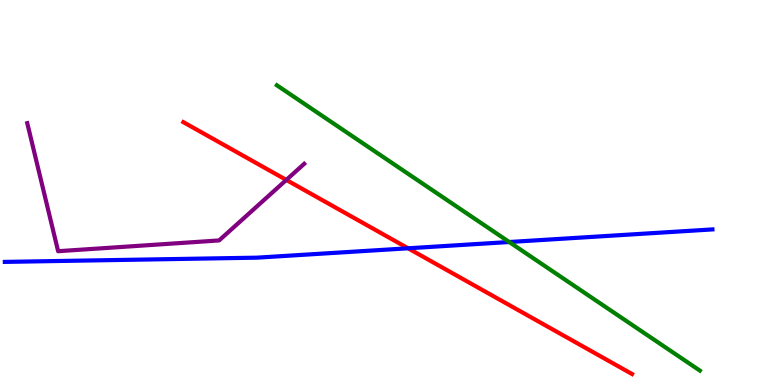[{'lines': ['blue', 'red'], 'intersections': [{'x': 5.27, 'y': 3.55}]}, {'lines': ['green', 'red'], 'intersections': []}, {'lines': ['purple', 'red'], 'intersections': [{'x': 3.69, 'y': 5.33}]}, {'lines': ['blue', 'green'], 'intersections': [{'x': 6.57, 'y': 3.71}]}, {'lines': ['blue', 'purple'], 'intersections': []}, {'lines': ['green', 'purple'], 'intersections': []}]